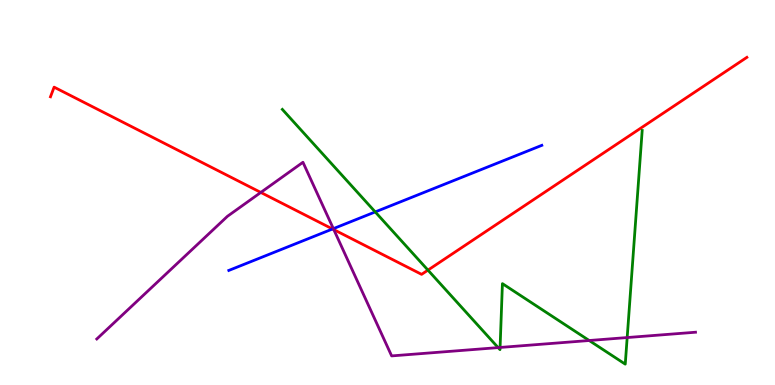[{'lines': ['blue', 'red'], 'intersections': [{'x': 4.29, 'y': 4.05}]}, {'lines': ['green', 'red'], 'intersections': [{'x': 5.52, 'y': 2.98}]}, {'lines': ['purple', 'red'], 'intersections': [{'x': 3.37, 'y': 5.0}, {'x': 4.31, 'y': 4.04}]}, {'lines': ['blue', 'green'], 'intersections': [{'x': 4.84, 'y': 4.5}]}, {'lines': ['blue', 'purple'], 'intersections': [{'x': 4.3, 'y': 4.06}]}, {'lines': ['green', 'purple'], 'intersections': [{'x': 6.43, 'y': 0.971}, {'x': 6.45, 'y': 0.975}, {'x': 7.6, 'y': 1.16}, {'x': 8.09, 'y': 1.23}]}]